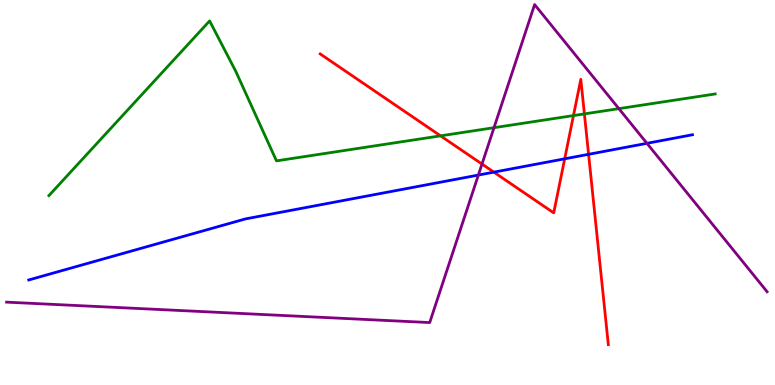[{'lines': ['blue', 'red'], 'intersections': [{'x': 6.37, 'y': 5.53}, {'x': 7.29, 'y': 5.88}, {'x': 7.59, 'y': 5.99}]}, {'lines': ['green', 'red'], 'intersections': [{'x': 5.68, 'y': 6.47}, {'x': 7.4, 'y': 7.0}, {'x': 7.54, 'y': 7.04}]}, {'lines': ['purple', 'red'], 'intersections': [{'x': 6.22, 'y': 5.74}]}, {'lines': ['blue', 'green'], 'intersections': []}, {'lines': ['blue', 'purple'], 'intersections': [{'x': 6.17, 'y': 5.45}, {'x': 8.35, 'y': 6.28}]}, {'lines': ['green', 'purple'], 'intersections': [{'x': 6.37, 'y': 6.68}, {'x': 7.99, 'y': 7.18}]}]